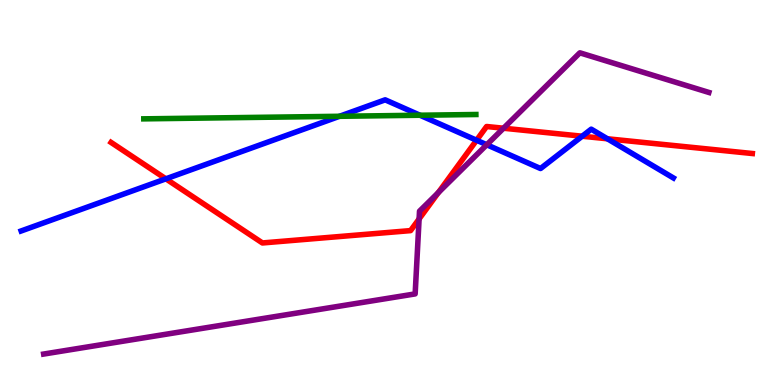[{'lines': ['blue', 'red'], 'intersections': [{'x': 2.14, 'y': 5.36}, {'x': 6.15, 'y': 6.36}, {'x': 7.51, 'y': 6.46}, {'x': 7.84, 'y': 6.4}]}, {'lines': ['green', 'red'], 'intersections': []}, {'lines': ['purple', 'red'], 'intersections': [{'x': 5.41, 'y': 4.31}, {'x': 5.66, 'y': 5.0}, {'x': 6.5, 'y': 6.67}]}, {'lines': ['blue', 'green'], 'intersections': [{'x': 4.38, 'y': 6.98}, {'x': 5.42, 'y': 7.01}]}, {'lines': ['blue', 'purple'], 'intersections': [{'x': 6.28, 'y': 6.24}]}, {'lines': ['green', 'purple'], 'intersections': []}]